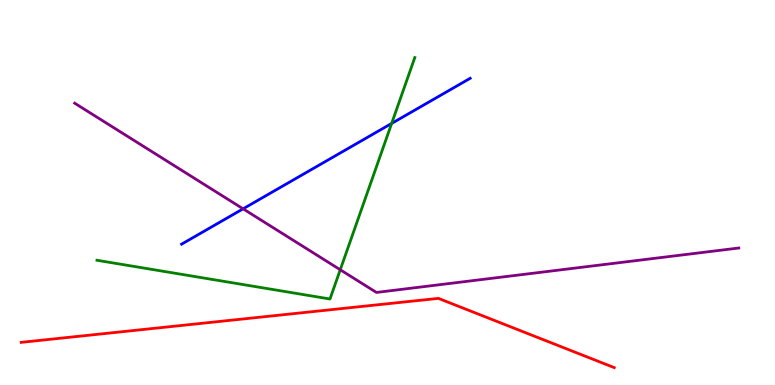[{'lines': ['blue', 'red'], 'intersections': []}, {'lines': ['green', 'red'], 'intersections': []}, {'lines': ['purple', 'red'], 'intersections': []}, {'lines': ['blue', 'green'], 'intersections': [{'x': 5.05, 'y': 6.79}]}, {'lines': ['blue', 'purple'], 'intersections': [{'x': 3.14, 'y': 4.58}]}, {'lines': ['green', 'purple'], 'intersections': [{'x': 4.39, 'y': 2.99}]}]